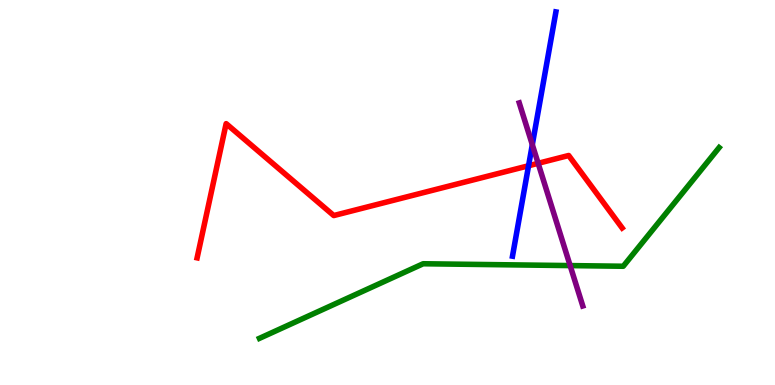[{'lines': ['blue', 'red'], 'intersections': [{'x': 6.82, 'y': 5.69}]}, {'lines': ['green', 'red'], 'intersections': []}, {'lines': ['purple', 'red'], 'intersections': [{'x': 6.94, 'y': 5.76}]}, {'lines': ['blue', 'green'], 'intersections': []}, {'lines': ['blue', 'purple'], 'intersections': [{'x': 6.87, 'y': 6.24}]}, {'lines': ['green', 'purple'], 'intersections': [{'x': 7.36, 'y': 3.1}]}]